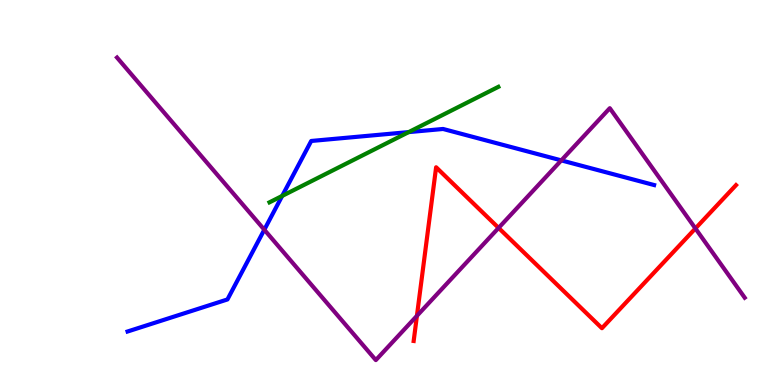[{'lines': ['blue', 'red'], 'intersections': []}, {'lines': ['green', 'red'], 'intersections': []}, {'lines': ['purple', 'red'], 'intersections': [{'x': 5.38, 'y': 1.8}, {'x': 6.43, 'y': 4.08}, {'x': 8.97, 'y': 4.07}]}, {'lines': ['blue', 'green'], 'intersections': [{'x': 3.64, 'y': 4.91}, {'x': 5.27, 'y': 6.57}]}, {'lines': ['blue', 'purple'], 'intersections': [{'x': 3.41, 'y': 4.03}, {'x': 7.24, 'y': 5.83}]}, {'lines': ['green', 'purple'], 'intersections': []}]